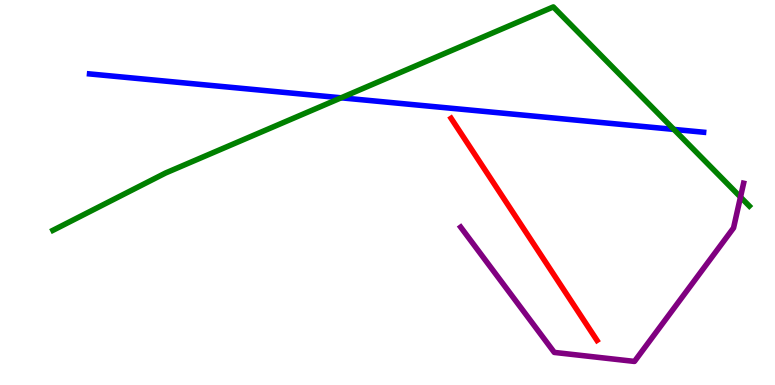[{'lines': ['blue', 'red'], 'intersections': []}, {'lines': ['green', 'red'], 'intersections': []}, {'lines': ['purple', 'red'], 'intersections': []}, {'lines': ['blue', 'green'], 'intersections': [{'x': 4.4, 'y': 7.46}, {'x': 8.7, 'y': 6.64}]}, {'lines': ['blue', 'purple'], 'intersections': []}, {'lines': ['green', 'purple'], 'intersections': [{'x': 9.55, 'y': 4.88}]}]